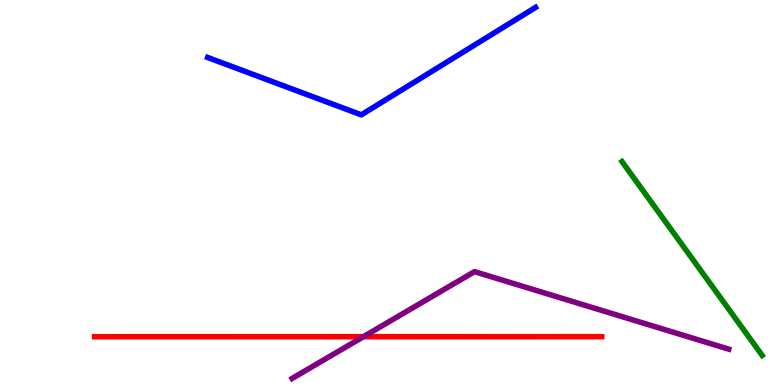[{'lines': ['blue', 'red'], 'intersections': []}, {'lines': ['green', 'red'], 'intersections': []}, {'lines': ['purple', 'red'], 'intersections': [{'x': 4.69, 'y': 1.25}]}, {'lines': ['blue', 'green'], 'intersections': []}, {'lines': ['blue', 'purple'], 'intersections': []}, {'lines': ['green', 'purple'], 'intersections': []}]